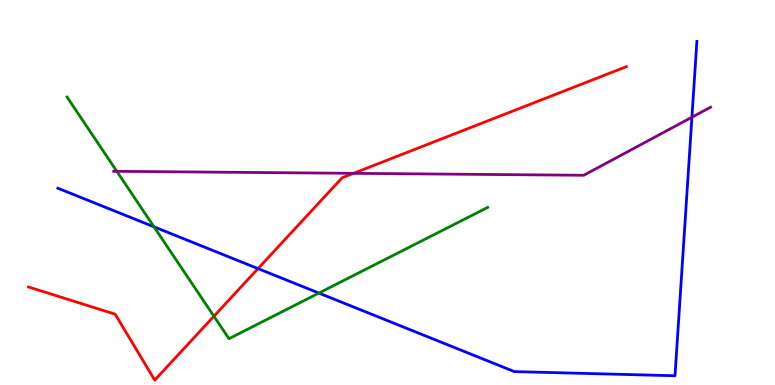[{'lines': ['blue', 'red'], 'intersections': [{'x': 3.33, 'y': 3.02}]}, {'lines': ['green', 'red'], 'intersections': [{'x': 2.76, 'y': 1.79}]}, {'lines': ['purple', 'red'], 'intersections': [{'x': 4.56, 'y': 5.5}]}, {'lines': ['blue', 'green'], 'intersections': [{'x': 1.99, 'y': 4.11}, {'x': 4.11, 'y': 2.39}]}, {'lines': ['blue', 'purple'], 'intersections': [{'x': 8.93, 'y': 6.96}]}, {'lines': ['green', 'purple'], 'intersections': [{'x': 1.51, 'y': 5.55}]}]